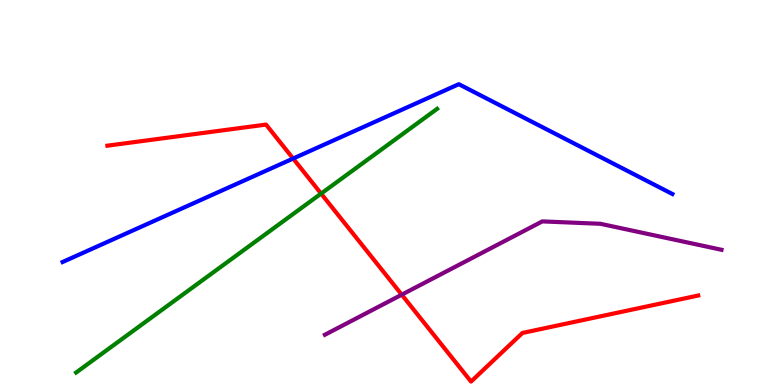[{'lines': ['blue', 'red'], 'intersections': [{'x': 3.78, 'y': 5.88}]}, {'lines': ['green', 'red'], 'intersections': [{'x': 4.14, 'y': 4.97}]}, {'lines': ['purple', 'red'], 'intersections': [{'x': 5.18, 'y': 2.35}]}, {'lines': ['blue', 'green'], 'intersections': []}, {'lines': ['blue', 'purple'], 'intersections': []}, {'lines': ['green', 'purple'], 'intersections': []}]